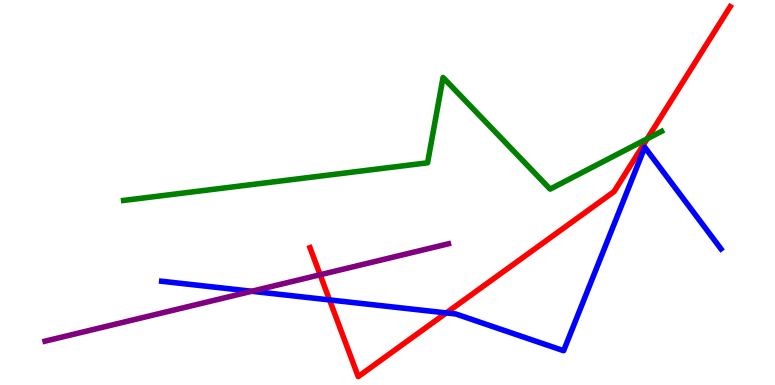[{'lines': ['blue', 'red'], 'intersections': [{'x': 4.25, 'y': 2.21}, {'x': 5.76, 'y': 1.87}]}, {'lines': ['green', 'red'], 'intersections': [{'x': 8.35, 'y': 6.4}]}, {'lines': ['purple', 'red'], 'intersections': [{'x': 4.13, 'y': 2.86}]}, {'lines': ['blue', 'green'], 'intersections': []}, {'lines': ['blue', 'purple'], 'intersections': [{'x': 3.25, 'y': 2.43}]}, {'lines': ['green', 'purple'], 'intersections': []}]